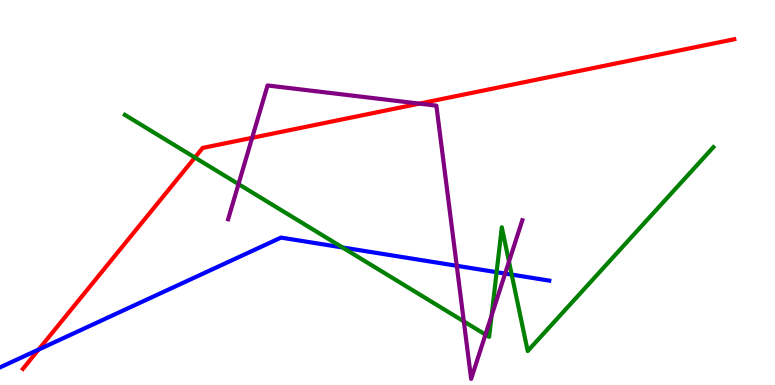[{'lines': ['blue', 'red'], 'intersections': [{'x': 0.498, 'y': 0.92}]}, {'lines': ['green', 'red'], 'intersections': [{'x': 2.51, 'y': 5.91}]}, {'lines': ['purple', 'red'], 'intersections': [{'x': 3.25, 'y': 6.42}, {'x': 5.41, 'y': 7.31}]}, {'lines': ['blue', 'green'], 'intersections': [{'x': 4.42, 'y': 3.57}, {'x': 6.41, 'y': 2.93}, {'x': 6.6, 'y': 2.87}]}, {'lines': ['blue', 'purple'], 'intersections': [{'x': 5.89, 'y': 3.1}, {'x': 6.52, 'y': 2.89}]}, {'lines': ['green', 'purple'], 'intersections': [{'x': 3.08, 'y': 5.22}, {'x': 5.98, 'y': 1.65}, {'x': 6.26, 'y': 1.31}, {'x': 6.34, 'y': 1.81}, {'x': 6.57, 'y': 3.21}]}]